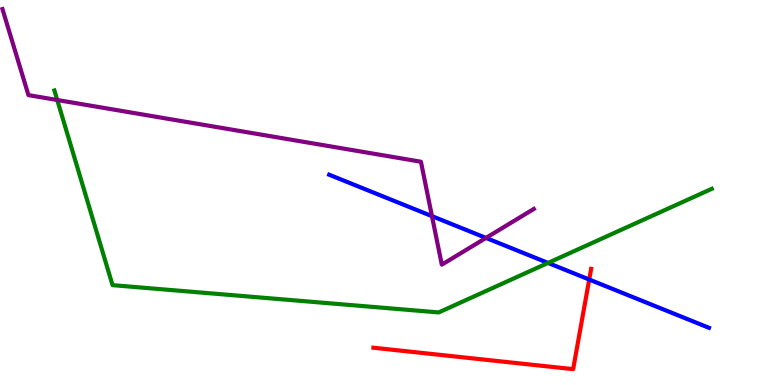[{'lines': ['blue', 'red'], 'intersections': [{'x': 7.6, 'y': 2.74}]}, {'lines': ['green', 'red'], 'intersections': []}, {'lines': ['purple', 'red'], 'intersections': []}, {'lines': ['blue', 'green'], 'intersections': [{'x': 7.07, 'y': 3.17}]}, {'lines': ['blue', 'purple'], 'intersections': [{'x': 5.57, 'y': 4.39}, {'x': 6.27, 'y': 3.82}]}, {'lines': ['green', 'purple'], 'intersections': [{'x': 0.739, 'y': 7.4}]}]